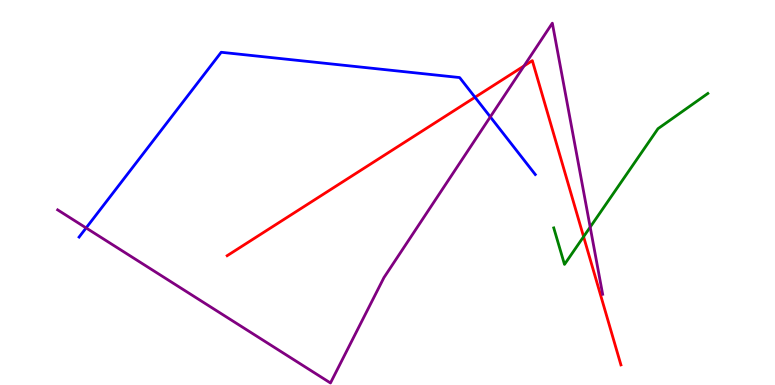[{'lines': ['blue', 'red'], 'intersections': [{'x': 6.13, 'y': 7.47}]}, {'lines': ['green', 'red'], 'intersections': [{'x': 7.53, 'y': 3.85}]}, {'lines': ['purple', 'red'], 'intersections': [{'x': 6.76, 'y': 8.29}]}, {'lines': ['blue', 'green'], 'intersections': []}, {'lines': ['blue', 'purple'], 'intersections': [{'x': 1.11, 'y': 4.08}, {'x': 6.33, 'y': 6.96}]}, {'lines': ['green', 'purple'], 'intersections': [{'x': 7.62, 'y': 4.1}]}]